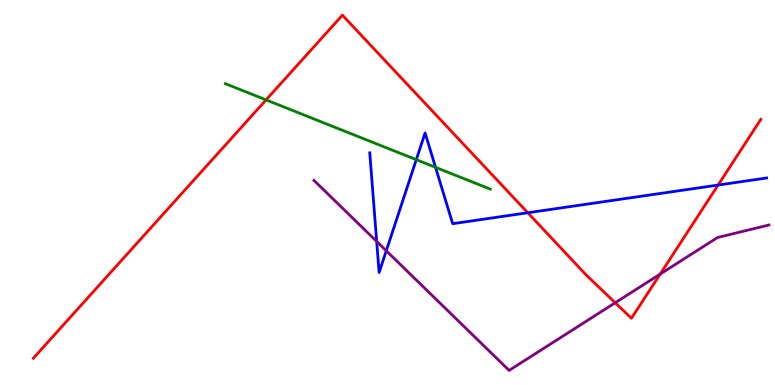[{'lines': ['blue', 'red'], 'intersections': [{'x': 6.81, 'y': 4.47}, {'x': 9.27, 'y': 5.19}]}, {'lines': ['green', 'red'], 'intersections': [{'x': 3.43, 'y': 7.41}]}, {'lines': ['purple', 'red'], 'intersections': [{'x': 7.94, 'y': 2.14}, {'x': 8.52, 'y': 2.88}]}, {'lines': ['blue', 'green'], 'intersections': [{'x': 5.37, 'y': 5.85}, {'x': 5.62, 'y': 5.65}]}, {'lines': ['blue', 'purple'], 'intersections': [{'x': 4.86, 'y': 3.73}, {'x': 4.98, 'y': 3.49}]}, {'lines': ['green', 'purple'], 'intersections': []}]